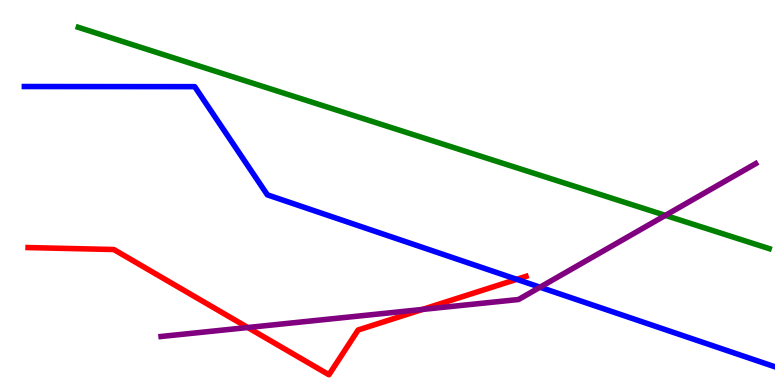[{'lines': ['blue', 'red'], 'intersections': [{'x': 6.67, 'y': 2.74}]}, {'lines': ['green', 'red'], 'intersections': []}, {'lines': ['purple', 'red'], 'intersections': [{'x': 3.2, 'y': 1.49}, {'x': 5.45, 'y': 1.96}]}, {'lines': ['blue', 'green'], 'intersections': []}, {'lines': ['blue', 'purple'], 'intersections': [{'x': 6.97, 'y': 2.54}]}, {'lines': ['green', 'purple'], 'intersections': [{'x': 8.59, 'y': 4.41}]}]